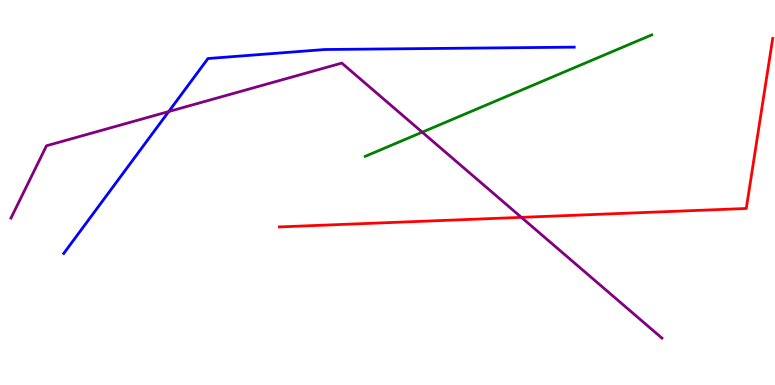[{'lines': ['blue', 'red'], 'intersections': []}, {'lines': ['green', 'red'], 'intersections': []}, {'lines': ['purple', 'red'], 'intersections': [{'x': 6.73, 'y': 4.35}]}, {'lines': ['blue', 'green'], 'intersections': []}, {'lines': ['blue', 'purple'], 'intersections': [{'x': 2.18, 'y': 7.1}]}, {'lines': ['green', 'purple'], 'intersections': [{'x': 5.45, 'y': 6.57}]}]